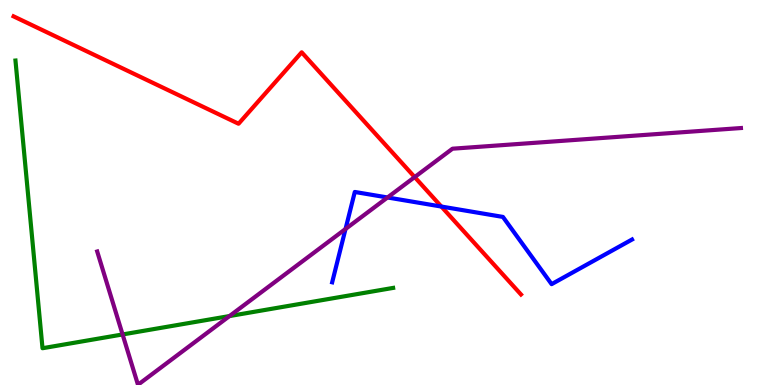[{'lines': ['blue', 'red'], 'intersections': [{'x': 5.69, 'y': 4.64}]}, {'lines': ['green', 'red'], 'intersections': []}, {'lines': ['purple', 'red'], 'intersections': [{'x': 5.35, 'y': 5.4}]}, {'lines': ['blue', 'green'], 'intersections': []}, {'lines': ['blue', 'purple'], 'intersections': [{'x': 4.46, 'y': 4.05}, {'x': 5.0, 'y': 4.87}]}, {'lines': ['green', 'purple'], 'intersections': [{'x': 1.58, 'y': 1.31}, {'x': 2.96, 'y': 1.79}]}]